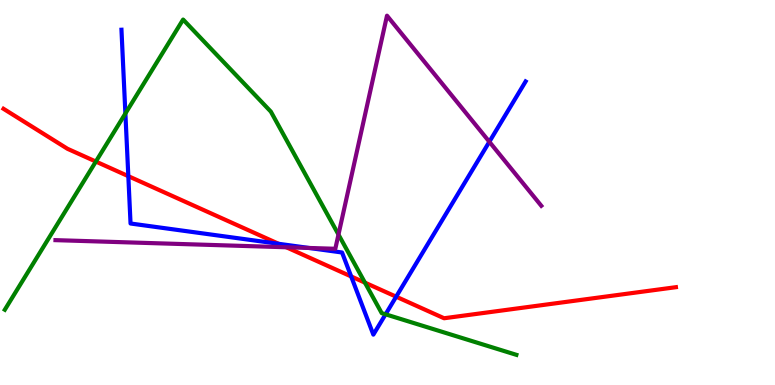[{'lines': ['blue', 'red'], 'intersections': [{'x': 1.66, 'y': 5.42}, {'x': 3.6, 'y': 3.67}, {'x': 4.53, 'y': 2.82}, {'x': 5.11, 'y': 2.29}]}, {'lines': ['green', 'red'], 'intersections': [{'x': 1.24, 'y': 5.8}, {'x': 4.71, 'y': 2.66}]}, {'lines': ['purple', 'red'], 'intersections': [{'x': 3.69, 'y': 3.58}]}, {'lines': ['blue', 'green'], 'intersections': [{'x': 1.62, 'y': 7.05}, {'x': 4.98, 'y': 1.84}]}, {'lines': ['blue', 'purple'], 'intersections': [{'x': 3.99, 'y': 3.56}, {'x': 6.31, 'y': 6.32}]}, {'lines': ['green', 'purple'], 'intersections': [{'x': 4.37, 'y': 3.91}]}]